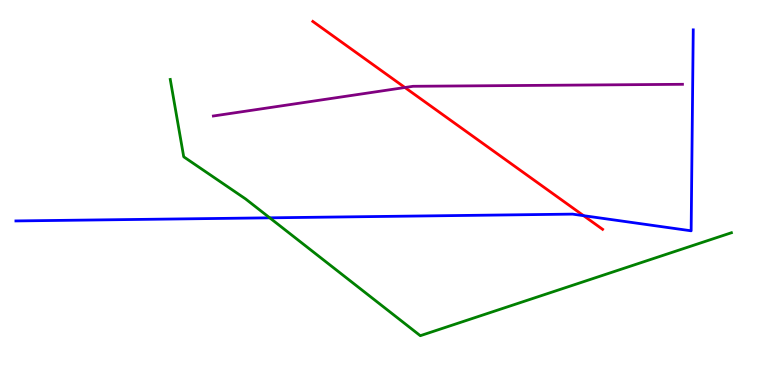[{'lines': ['blue', 'red'], 'intersections': [{'x': 7.53, 'y': 4.4}]}, {'lines': ['green', 'red'], 'intersections': []}, {'lines': ['purple', 'red'], 'intersections': [{'x': 5.22, 'y': 7.73}]}, {'lines': ['blue', 'green'], 'intersections': [{'x': 3.48, 'y': 4.34}]}, {'lines': ['blue', 'purple'], 'intersections': []}, {'lines': ['green', 'purple'], 'intersections': []}]